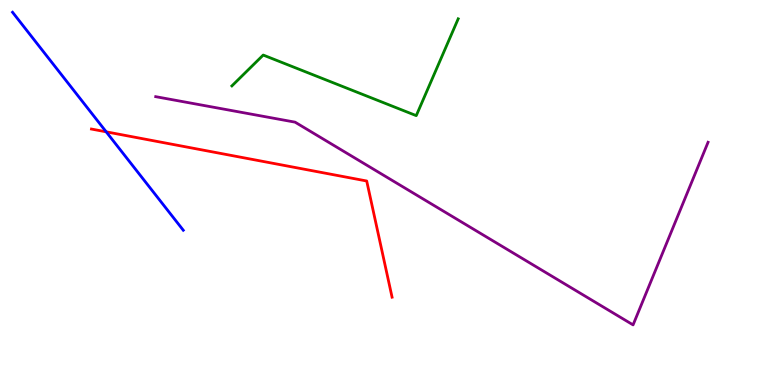[{'lines': ['blue', 'red'], 'intersections': [{'x': 1.37, 'y': 6.58}]}, {'lines': ['green', 'red'], 'intersections': []}, {'lines': ['purple', 'red'], 'intersections': []}, {'lines': ['blue', 'green'], 'intersections': []}, {'lines': ['blue', 'purple'], 'intersections': []}, {'lines': ['green', 'purple'], 'intersections': []}]